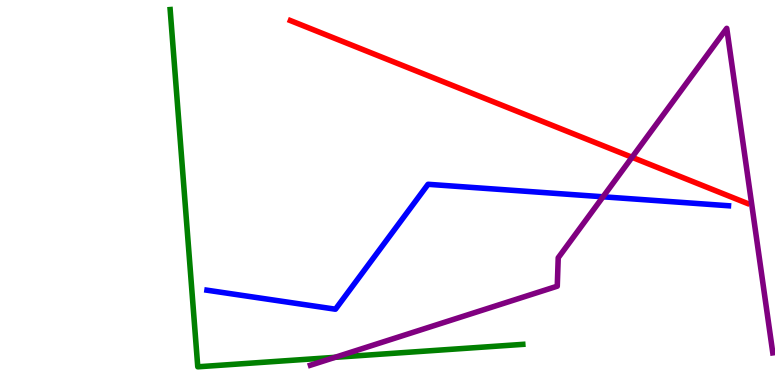[{'lines': ['blue', 'red'], 'intersections': []}, {'lines': ['green', 'red'], 'intersections': []}, {'lines': ['purple', 'red'], 'intersections': [{'x': 8.16, 'y': 5.91}]}, {'lines': ['blue', 'green'], 'intersections': []}, {'lines': ['blue', 'purple'], 'intersections': [{'x': 7.78, 'y': 4.89}]}, {'lines': ['green', 'purple'], 'intersections': [{'x': 4.32, 'y': 0.719}]}]